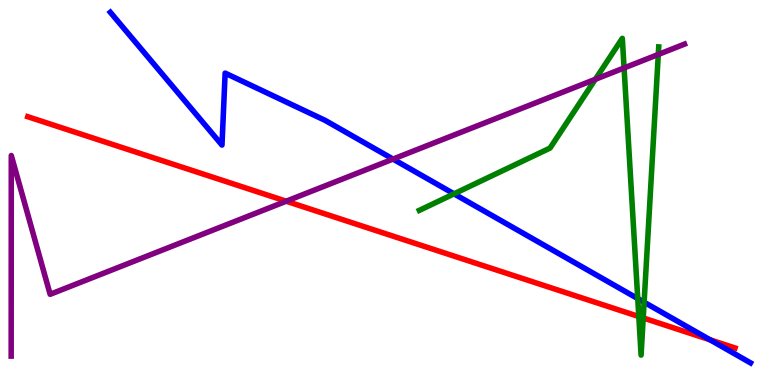[{'lines': ['blue', 'red'], 'intersections': [{'x': 9.16, 'y': 1.17}]}, {'lines': ['green', 'red'], 'intersections': [{'x': 8.24, 'y': 1.78}, {'x': 8.3, 'y': 1.74}]}, {'lines': ['purple', 'red'], 'intersections': [{'x': 3.69, 'y': 4.77}]}, {'lines': ['blue', 'green'], 'intersections': [{'x': 5.86, 'y': 4.97}, {'x': 8.23, 'y': 2.24}, {'x': 8.31, 'y': 2.15}]}, {'lines': ['blue', 'purple'], 'intersections': [{'x': 5.07, 'y': 5.87}]}, {'lines': ['green', 'purple'], 'intersections': [{'x': 7.68, 'y': 7.94}, {'x': 8.05, 'y': 8.23}, {'x': 8.49, 'y': 8.59}]}]